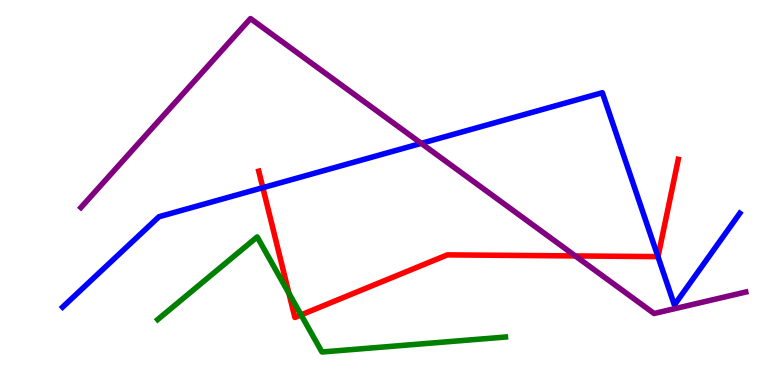[{'lines': ['blue', 'red'], 'intersections': [{'x': 3.39, 'y': 5.13}, {'x': 8.49, 'y': 3.33}]}, {'lines': ['green', 'red'], 'intersections': [{'x': 3.73, 'y': 2.38}, {'x': 3.88, 'y': 1.82}]}, {'lines': ['purple', 'red'], 'intersections': [{'x': 7.42, 'y': 3.35}]}, {'lines': ['blue', 'green'], 'intersections': []}, {'lines': ['blue', 'purple'], 'intersections': [{'x': 5.44, 'y': 6.28}]}, {'lines': ['green', 'purple'], 'intersections': []}]